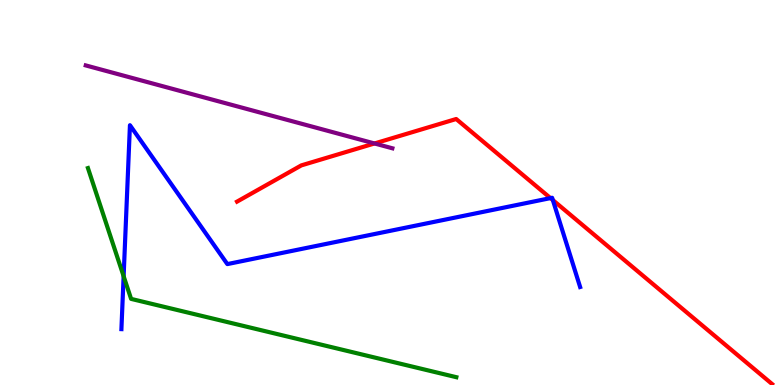[{'lines': ['blue', 'red'], 'intersections': [{'x': 7.1, 'y': 4.85}, {'x': 7.13, 'y': 4.8}]}, {'lines': ['green', 'red'], 'intersections': []}, {'lines': ['purple', 'red'], 'intersections': [{'x': 4.83, 'y': 6.27}]}, {'lines': ['blue', 'green'], 'intersections': [{'x': 1.6, 'y': 2.83}]}, {'lines': ['blue', 'purple'], 'intersections': []}, {'lines': ['green', 'purple'], 'intersections': []}]